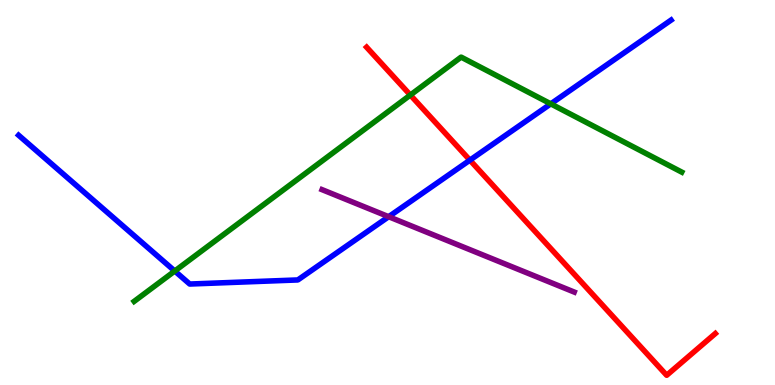[{'lines': ['blue', 'red'], 'intersections': [{'x': 6.06, 'y': 5.84}]}, {'lines': ['green', 'red'], 'intersections': [{'x': 5.29, 'y': 7.53}]}, {'lines': ['purple', 'red'], 'intersections': []}, {'lines': ['blue', 'green'], 'intersections': [{'x': 2.26, 'y': 2.96}, {'x': 7.11, 'y': 7.3}]}, {'lines': ['blue', 'purple'], 'intersections': [{'x': 5.02, 'y': 4.37}]}, {'lines': ['green', 'purple'], 'intersections': []}]